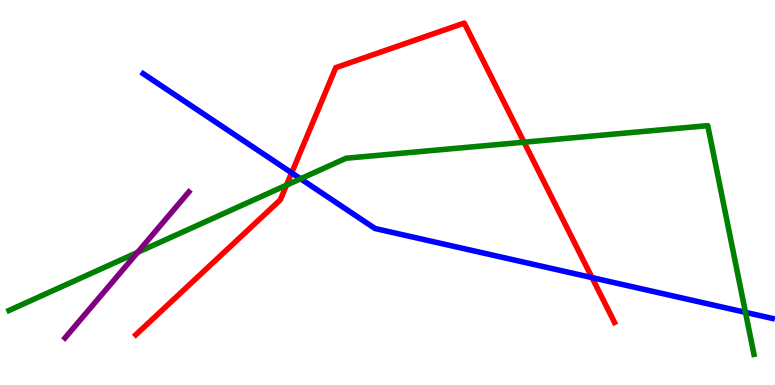[{'lines': ['blue', 'red'], 'intersections': [{'x': 3.76, 'y': 5.51}, {'x': 7.64, 'y': 2.79}]}, {'lines': ['green', 'red'], 'intersections': [{'x': 3.7, 'y': 5.19}, {'x': 6.76, 'y': 6.31}]}, {'lines': ['purple', 'red'], 'intersections': []}, {'lines': ['blue', 'green'], 'intersections': [{'x': 3.88, 'y': 5.36}, {'x': 9.62, 'y': 1.89}]}, {'lines': ['blue', 'purple'], 'intersections': []}, {'lines': ['green', 'purple'], 'intersections': [{'x': 1.78, 'y': 3.44}]}]